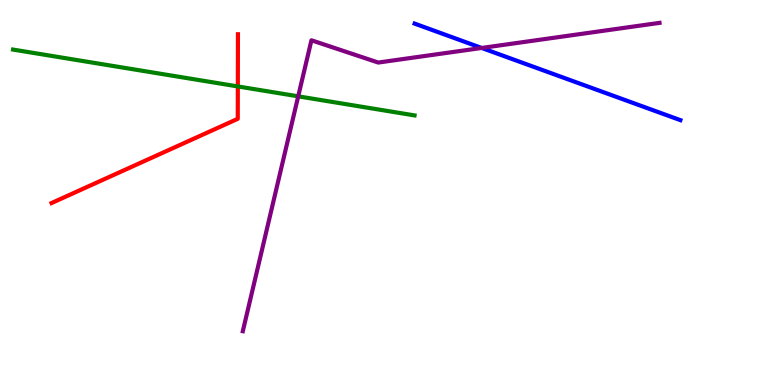[{'lines': ['blue', 'red'], 'intersections': []}, {'lines': ['green', 'red'], 'intersections': [{'x': 3.07, 'y': 7.75}]}, {'lines': ['purple', 'red'], 'intersections': []}, {'lines': ['blue', 'green'], 'intersections': []}, {'lines': ['blue', 'purple'], 'intersections': [{'x': 6.22, 'y': 8.75}]}, {'lines': ['green', 'purple'], 'intersections': [{'x': 3.85, 'y': 7.5}]}]